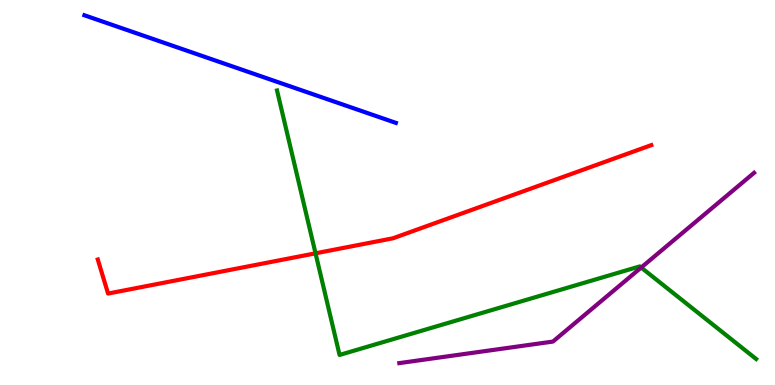[{'lines': ['blue', 'red'], 'intersections': []}, {'lines': ['green', 'red'], 'intersections': [{'x': 4.07, 'y': 3.42}]}, {'lines': ['purple', 'red'], 'intersections': []}, {'lines': ['blue', 'green'], 'intersections': []}, {'lines': ['blue', 'purple'], 'intersections': []}, {'lines': ['green', 'purple'], 'intersections': [{'x': 8.27, 'y': 3.05}]}]